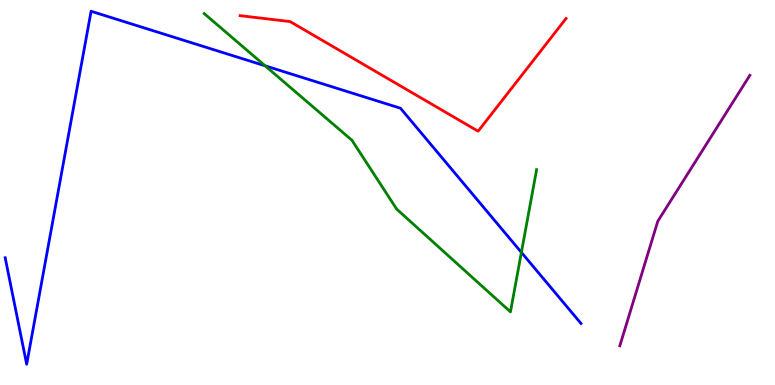[{'lines': ['blue', 'red'], 'intersections': []}, {'lines': ['green', 'red'], 'intersections': []}, {'lines': ['purple', 'red'], 'intersections': []}, {'lines': ['blue', 'green'], 'intersections': [{'x': 3.42, 'y': 8.29}, {'x': 6.73, 'y': 3.44}]}, {'lines': ['blue', 'purple'], 'intersections': []}, {'lines': ['green', 'purple'], 'intersections': []}]